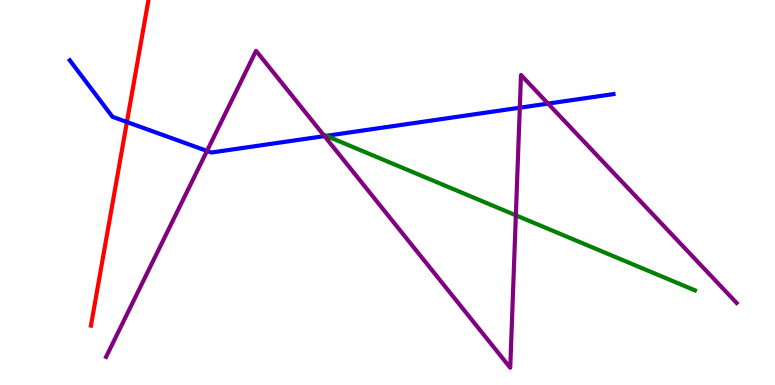[{'lines': ['blue', 'red'], 'intersections': [{'x': 1.64, 'y': 6.83}]}, {'lines': ['green', 'red'], 'intersections': []}, {'lines': ['purple', 'red'], 'intersections': []}, {'lines': ['blue', 'green'], 'intersections': [{'x': 4.21, 'y': 6.47}]}, {'lines': ['blue', 'purple'], 'intersections': [{'x': 2.67, 'y': 6.08}, {'x': 4.19, 'y': 6.47}, {'x': 6.71, 'y': 7.2}, {'x': 7.07, 'y': 7.31}]}, {'lines': ['green', 'purple'], 'intersections': [{'x': 4.17, 'y': 6.5}, {'x': 6.66, 'y': 4.41}]}]